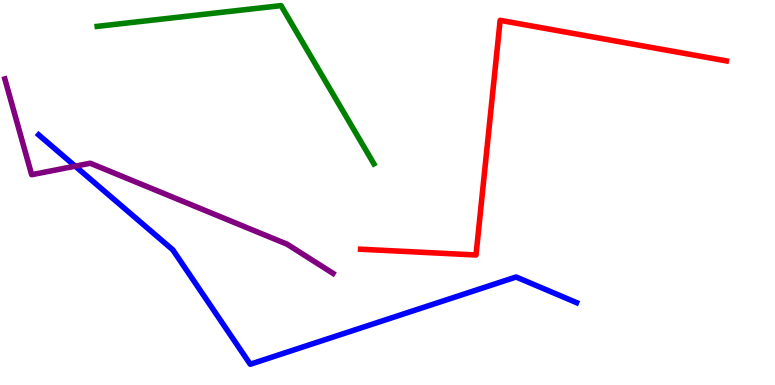[{'lines': ['blue', 'red'], 'intersections': []}, {'lines': ['green', 'red'], 'intersections': []}, {'lines': ['purple', 'red'], 'intersections': []}, {'lines': ['blue', 'green'], 'intersections': []}, {'lines': ['blue', 'purple'], 'intersections': [{'x': 0.97, 'y': 5.68}]}, {'lines': ['green', 'purple'], 'intersections': []}]